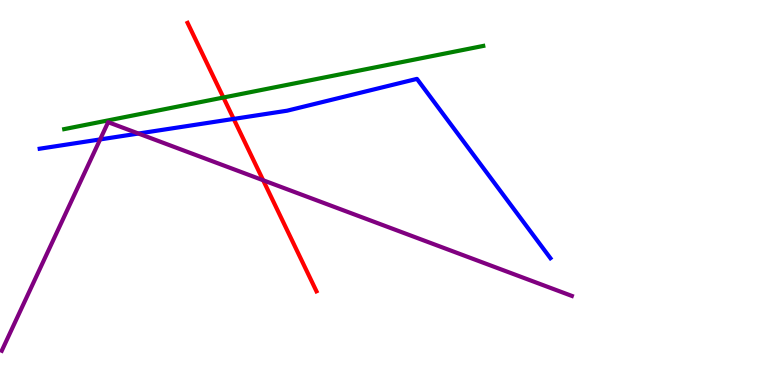[{'lines': ['blue', 'red'], 'intersections': [{'x': 3.02, 'y': 6.91}]}, {'lines': ['green', 'red'], 'intersections': [{'x': 2.88, 'y': 7.47}]}, {'lines': ['purple', 'red'], 'intersections': [{'x': 3.4, 'y': 5.32}]}, {'lines': ['blue', 'green'], 'intersections': []}, {'lines': ['blue', 'purple'], 'intersections': [{'x': 1.29, 'y': 6.38}, {'x': 1.79, 'y': 6.53}]}, {'lines': ['green', 'purple'], 'intersections': []}]